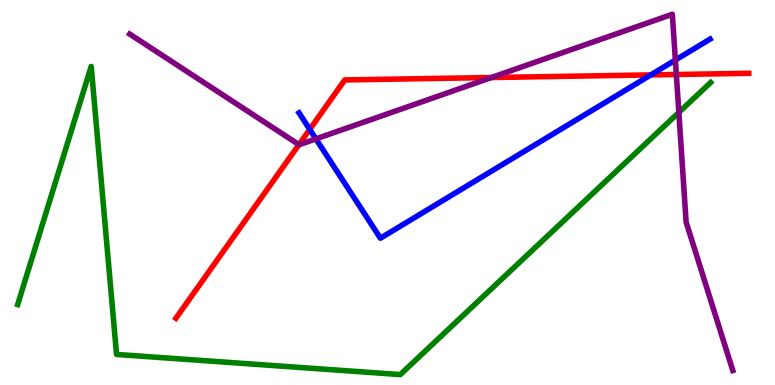[{'lines': ['blue', 'red'], 'intersections': [{'x': 4.0, 'y': 6.64}, {'x': 8.4, 'y': 8.05}]}, {'lines': ['green', 'red'], 'intersections': []}, {'lines': ['purple', 'red'], 'intersections': [{'x': 3.86, 'y': 6.24}, {'x': 6.34, 'y': 7.99}, {'x': 8.73, 'y': 8.07}]}, {'lines': ['blue', 'green'], 'intersections': []}, {'lines': ['blue', 'purple'], 'intersections': [{'x': 4.08, 'y': 6.39}, {'x': 8.71, 'y': 8.44}]}, {'lines': ['green', 'purple'], 'intersections': [{'x': 8.76, 'y': 7.08}]}]